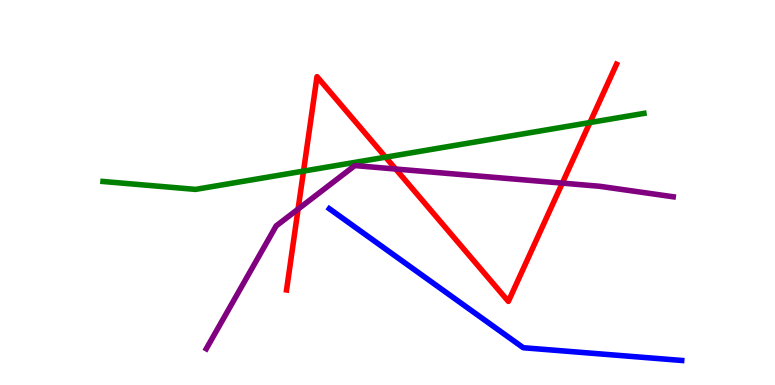[{'lines': ['blue', 'red'], 'intersections': []}, {'lines': ['green', 'red'], 'intersections': [{'x': 3.92, 'y': 5.56}, {'x': 4.98, 'y': 5.92}, {'x': 7.61, 'y': 6.82}]}, {'lines': ['purple', 'red'], 'intersections': [{'x': 3.85, 'y': 4.57}, {'x': 5.11, 'y': 5.61}, {'x': 7.26, 'y': 5.24}]}, {'lines': ['blue', 'green'], 'intersections': []}, {'lines': ['blue', 'purple'], 'intersections': []}, {'lines': ['green', 'purple'], 'intersections': []}]